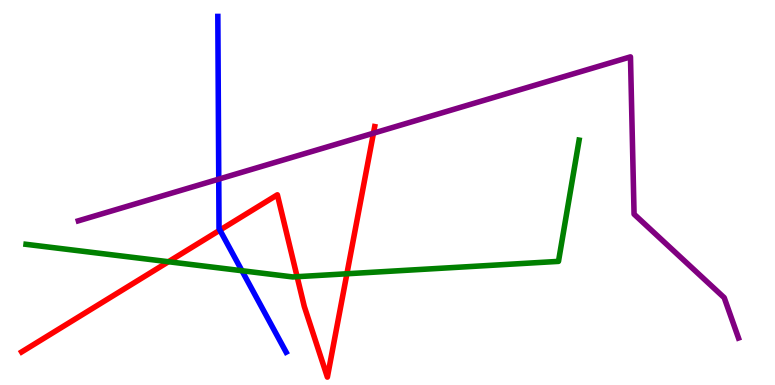[{'lines': ['blue', 'red'], 'intersections': [{'x': 2.84, 'y': 4.02}]}, {'lines': ['green', 'red'], 'intersections': [{'x': 2.17, 'y': 3.2}, {'x': 3.83, 'y': 2.81}, {'x': 4.48, 'y': 2.89}]}, {'lines': ['purple', 'red'], 'intersections': [{'x': 4.82, 'y': 6.54}]}, {'lines': ['blue', 'green'], 'intersections': [{'x': 3.12, 'y': 2.97}]}, {'lines': ['blue', 'purple'], 'intersections': [{'x': 2.82, 'y': 5.35}]}, {'lines': ['green', 'purple'], 'intersections': []}]